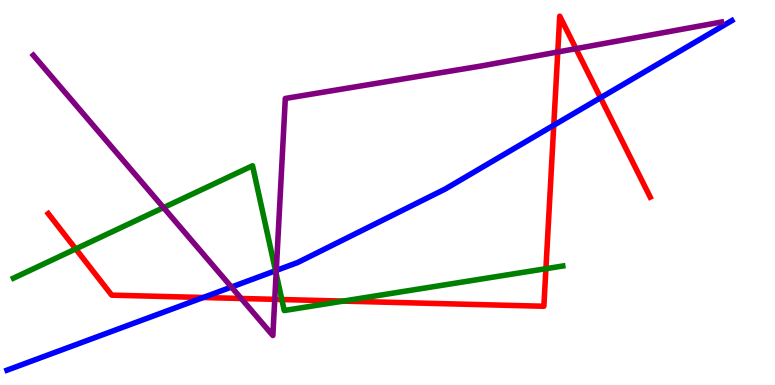[{'lines': ['blue', 'red'], 'intersections': [{'x': 2.62, 'y': 2.27}, {'x': 7.15, 'y': 6.75}, {'x': 7.75, 'y': 7.46}]}, {'lines': ['green', 'red'], 'intersections': [{'x': 0.977, 'y': 3.54}, {'x': 3.64, 'y': 2.22}, {'x': 4.43, 'y': 2.18}, {'x': 7.04, 'y': 3.02}]}, {'lines': ['purple', 'red'], 'intersections': [{'x': 3.11, 'y': 2.25}, {'x': 3.55, 'y': 2.22}, {'x': 7.2, 'y': 8.65}, {'x': 7.43, 'y': 8.74}]}, {'lines': ['blue', 'green'], 'intersections': [{'x': 3.56, 'y': 2.97}]}, {'lines': ['blue', 'purple'], 'intersections': [{'x': 2.99, 'y': 2.54}, {'x': 3.56, 'y': 2.98}]}, {'lines': ['green', 'purple'], 'intersections': [{'x': 2.11, 'y': 4.61}, {'x': 3.56, 'y': 2.9}]}]